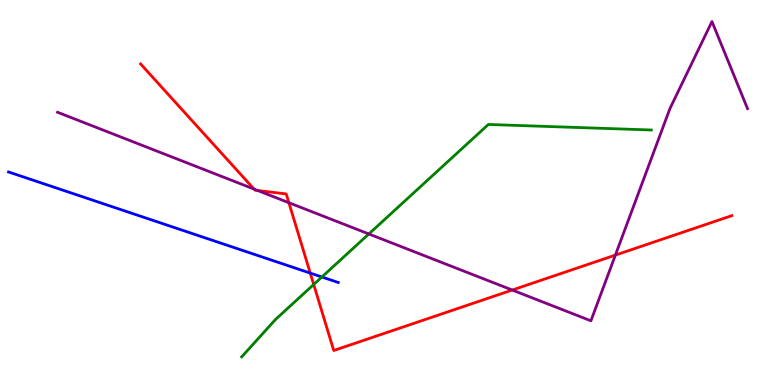[{'lines': ['blue', 'red'], 'intersections': [{'x': 4.0, 'y': 2.91}]}, {'lines': ['green', 'red'], 'intersections': [{'x': 4.05, 'y': 2.61}]}, {'lines': ['purple', 'red'], 'intersections': [{'x': 3.28, 'y': 5.09}, {'x': 3.32, 'y': 5.05}, {'x': 3.73, 'y': 4.73}, {'x': 6.61, 'y': 2.47}, {'x': 7.94, 'y': 3.37}]}, {'lines': ['blue', 'green'], 'intersections': [{'x': 4.15, 'y': 2.81}]}, {'lines': ['blue', 'purple'], 'intersections': []}, {'lines': ['green', 'purple'], 'intersections': [{'x': 4.76, 'y': 3.92}]}]